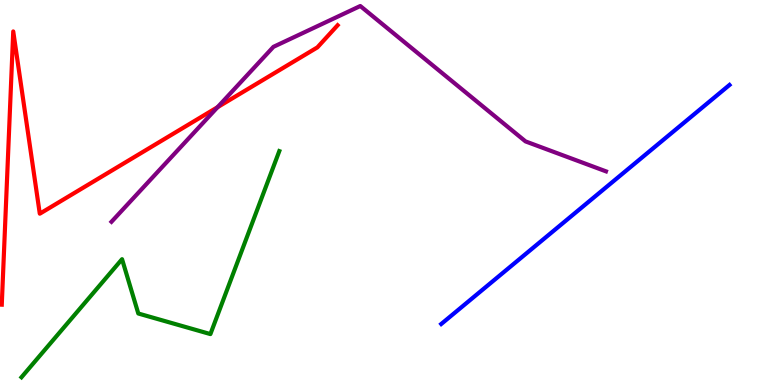[{'lines': ['blue', 'red'], 'intersections': []}, {'lines': ['green', 'red'], 'intersections': []}, {'lines': ['purple', 'red'], 'intersections': [{'x': 2.81, 'y': 7.22}]}, {'lines': ['blue', 'green'], 'intersections': []}, {'lines': ['blue', 'purple'], 'intersections': []}, {'lines': ['green', 'purple'], 'intersections': []}]